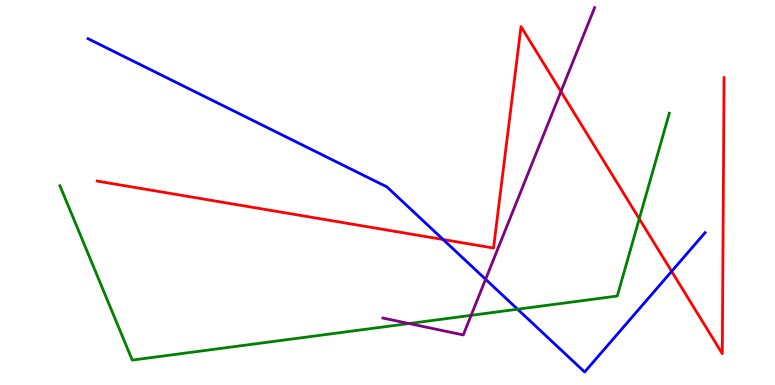[{'lines': ['blue', 'red'], 'intersections': [{'x': 5.72, 'y': 3.78}, {'x': 8.67, 'y': 2.95}]}, {'lines': ['green', 'red'], 'intersections': [{'x': 8.25, 'y': 4.32}]}, {'lines': ['purple', 'red'], 'intersections': [{'x': 7.24, 'y': 7.62}]}, {'lines': ['blue', 'green'], 'intersections': [{'x': 6.68, 'y': 1.97}]}, {'lines': ['blue', 'purple'], 'intersections': [{'x': 6.27, 'y': 2.75}]}, {'lines': ['green', 'purple'], 'intersections': [{'x': 5.28, 'y': 1.6}, {'x': 6.08, 'y': 1.81}]}]